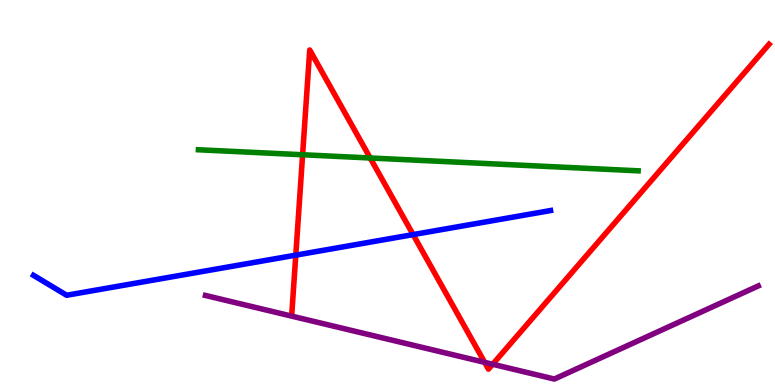[{'lines': ['blue', 'red'], 'intersections': [{'x': 3.82, 'y': 3.37}, {'x': 5.33, 'y': 3.91}]}, {'lines': ['green', 'red'], 'intersections': [{'x': 3.9, 'y': 5.98}, {'x': 4.78, 'y': 5.9}]}, {'lines': ['purple', 'red'], 'intersections': [{'x': 6.25, 'y': 0.588}, {'x': 6.36, 'y': 0.539}]}, {'lines': ['blue', 'green'], 'intersections': []}, {'lines': ['blue', 'purple'], 'intersections': []}, {'lines': ['green', 'purple'], 'intersections': []}]